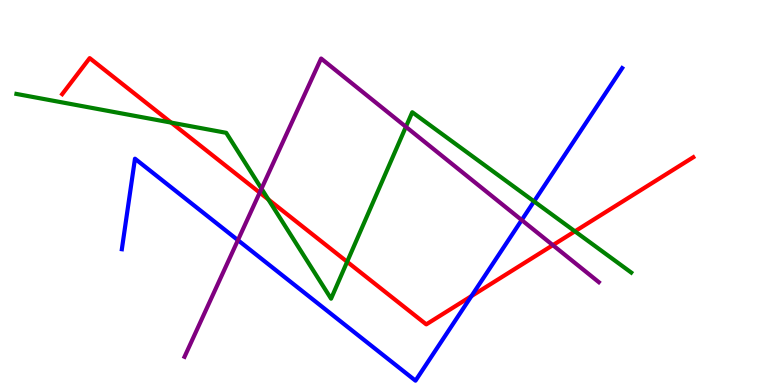[{'lines': ['blue', 'red'], 'intersections': [{'x': 6.08, 'y': 2.31}]}, {'lines': ['green', 'red'], 'intersections': [{'x': 2.21, 'y': 6.82}, {'x': 3.46, 'y': 4.82}, {'x': 4.48, 'y': 3.2}, {'x': 7.42, 'y': 3.99}]}, {'lines': ['purple', 'red'], 'intersections': [{'x': 3.35, 'y': 5.0}, {'x': 7.13, 'y': 3.63}]}, {'lines': ['blue', 'green'], 'intersections': [{'x': 6.89, 'y': 4.77}]}, {'lines': ['blue', 'purple'], 'intersections': [{'x': 3.07, 'y': 3.76}, {'x': 6.73, 'y': 4.28}]}, {'lines': ['green', 'purple'], 'intersections': [{'x': 3.37, 'y': 5.1}, {'x': 5.24, 'y': 6.71}]}]